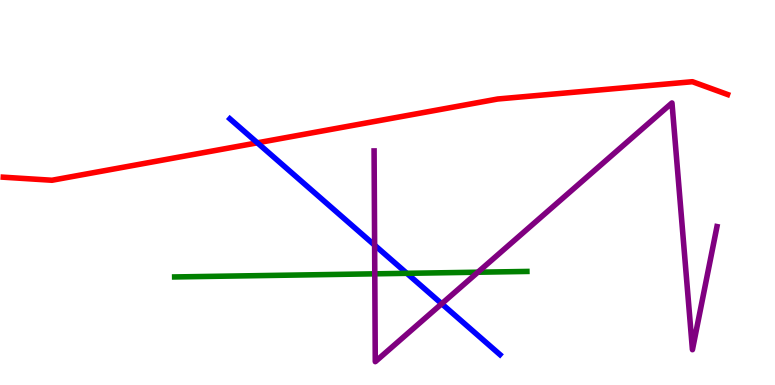[{'lines': ['blue', 'red'], 'intersections': [{'x': 3.32, 'y': 6.29}]}, {'lines': ['green', 'red'], 'intersections': []}, {'lines': ['purple', 'red'], 'intersections': []}, {'lines': ['blue', 'green'], 'intersections': [{'x': 5.25, 'y': 2.9}]}, {'lines': ['blue', 'purple'], 'intersections': [{'x': 4.83, 'y': 3.63}, {'x': 5.7, 'y': 2.11}]}, {'lines': ['green', 'purple'], 'intersections': [{'x': 4.84, 'y': 2.89}, {'x': 6.17, 'y': 2.93}]}]